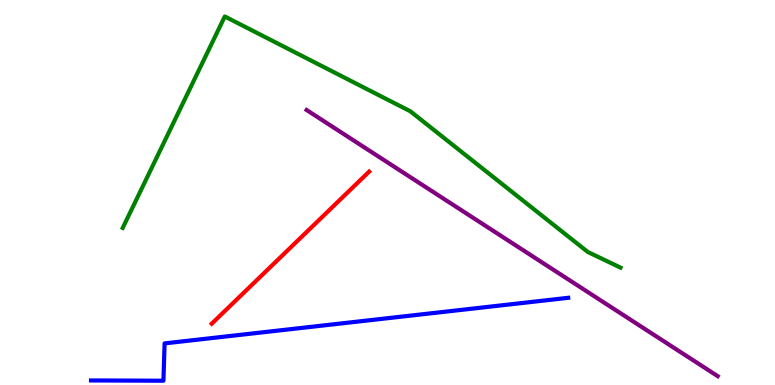[{'lines': ['blue', 'red'], 'intersections': []}, {'lines': ['green', 'red'], 'intersections': []}, {'lines': ['purple', 'red'], 'intersections': []}, {'lines': ['blue', 'green'], 'intersections': []}, {'lines': ['blue', 'purple'], 'intersections': []}, {'lines': ['green', 'purple'], 'intersections': []}]